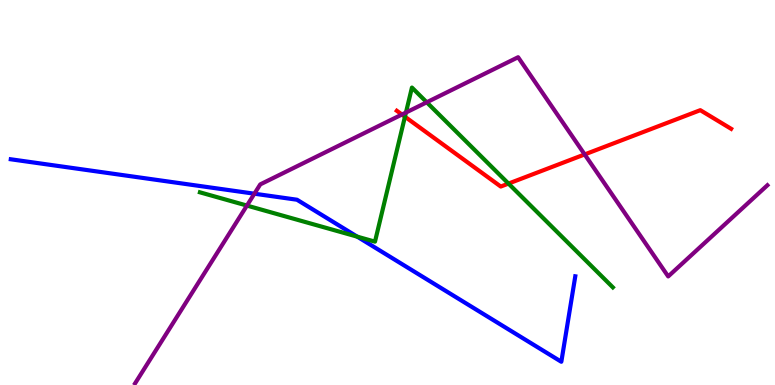[{'lines': ['blue', 'red'], 'intersections': []}, {'lines': ['green', 'red'], 'intersections': [{'x': 5.23, 'y': 6.97}, {'x': 6.56, 'y': 5.23}]}, {'lines': ['purple', 'red'], 'intersections': [{'x': 5.19, 'y': 7.03}, {'x': 7.54, 'y': 5.99}]}, {'lines': ['blue', 'green'], 'intersections': [{'x': 4.61, 'y': 3.85}]}, {'lines': ['blue', 'purple'], 'intersections': [{'x': 3.28, 'y': 4.97}]}, {'lines': ['green', 'purple'], 'intersections': [{'x': 3.19, 'y': 4.66}, {'x': 5.24, 'y': 7.08}, {'x': 5.51, 'y': 7.34}]}]